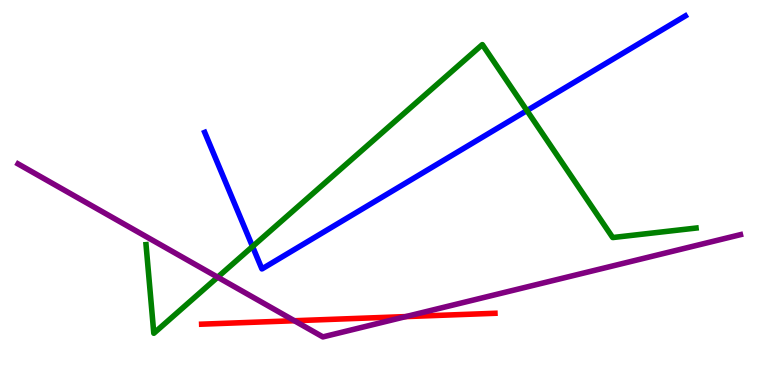[{'lines': ['blue', 'red'], 'intersections': []}, {'lines': ['green', 'red'], 'intersections': []}, {'lines': ['purple', 'red'], 'intersections': [{'x': 3.8, 'y': 1.67}, {'x': 5.24, 'y': 1.78}]}, {'lines': ['blue', 'green'], 'intersections': [{'x': 3.26, 'y': 3.6}, {'x': 6.8, 'y': 7.13}]}, {'lines': ['blue', 'purple'], 'intersections': []}, {'lines': ['green', 'purple'], 'intersections': [{'x': 2.81, 'y': 2.8}]}]